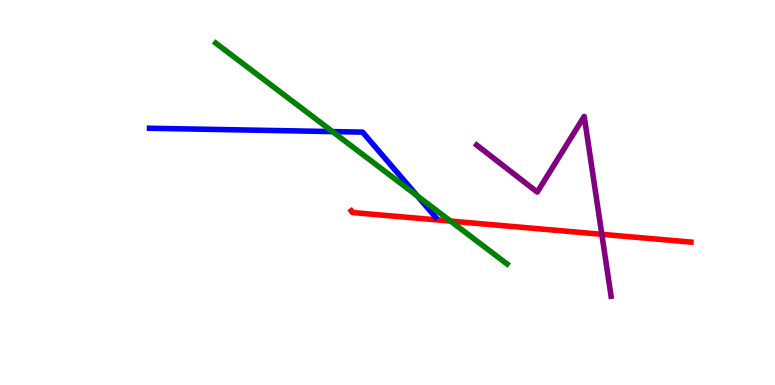[{'lines': ['blue', 'red'], 'intersections': []}, {'lines': ['green', 'red'], 'intersections': [{'x': 5.81, 'y': 4.26}]}, {'lines': ['purple', 'red'], 'intersections': [{'x': 7.77, 'y': 3.91}]}, {'lines': ['blue', 'green'], 'intersections': [{'x': 4.29, 'y': 6.58}, {'x': 5.39, 'y': 4.91}]}, {'lines': ['blue', 'purple'], 'intersections': []}, {'lines': ['green', 'purple'], 'intersections': []}]